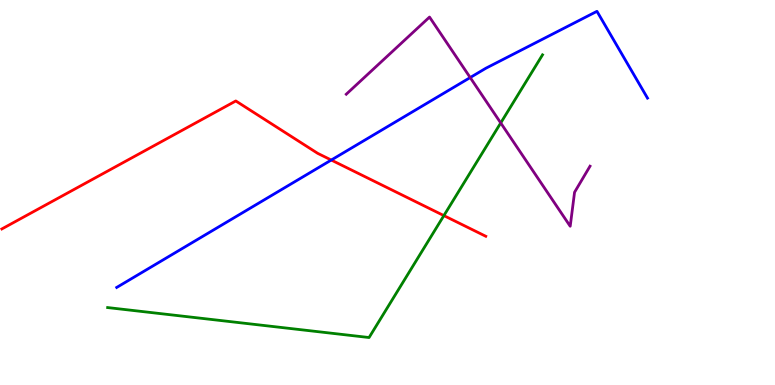[{'lines': ['blue', 'red'], 'intersections': [{'x': 4.27, 'y': 5.84}]}, {'lines': ['green', 'red'], 'intersections': [{'x': 5.73, 'y': 4.4}]}, {'lines': ['purple', 'red'], 'intersections': []}, {'lines': ['blue', 'green'], 'intersections': []}, {'lines': ['blue', 'purple'], 'intersections': [{'x': 6.07, 'y': 7.99}]}, {'lines': ['green', 'purple'], 'intersections': [{'x': 6.46, 'y': 6.81}]}]